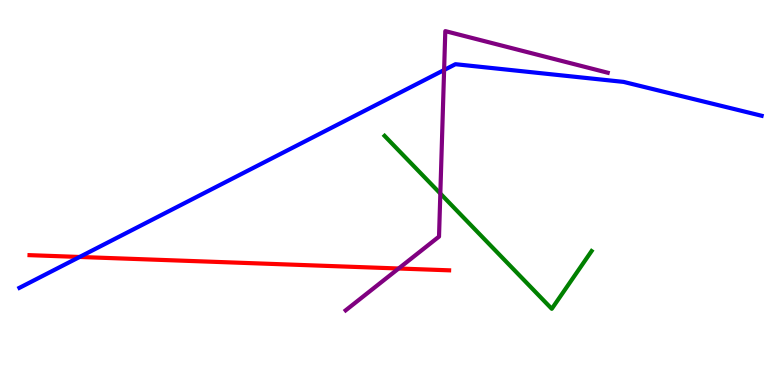[{'lines': ['blue', 'red'], 'intersections': [{'x': 1.03, 'y': 3.33}]}, {'lines': ['green', 'red'], 'intersections': []}, {'lines': ['purple', 'red'], 'intersections': [{'x': 5.14, 'y': 3.03}]}, {'lines': ['blue', 'green'], 'intersections': []}, {'lines': ['blue', 'purple'], 'intersections': [{'x': 5.73, 'y': 8.18}]}, {'lines': ['green', 'purple'], 'intersections': [{'x': 5.68, 'y': 4.97}]}]